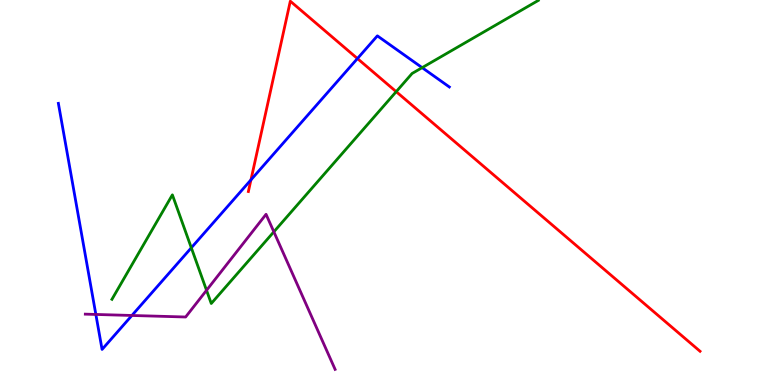[{'lines': ['blue', 'red'], 'intersections': [{'x': 3.24, 'y': 5.33}, {'x': 4.61, 'y': 8.48}]}, {'lines': ['green', 'red'], 'intersections': [{'x': 5.11, 'y': 7.62}]}, {'lines': ['purple', 'red'], 'intersections': []}, {'lines': ['blue', 'green'], 'intersections': [{'x': 2.47, 'y': 3.56}, {'x': 5.45, 'y': 8.24}]}, {'lines': ['blue', 'purple'], 'intersections': [{'x': 1.24, 'y': 1.83}, {'x': 1.7, 'y': 1.81}]}, {'lines': ['green', 'purple'], 'intersections': [{'x': 2.67, 'y': 2.46}, {'x': 3.53, 'y': 3.98}]}]